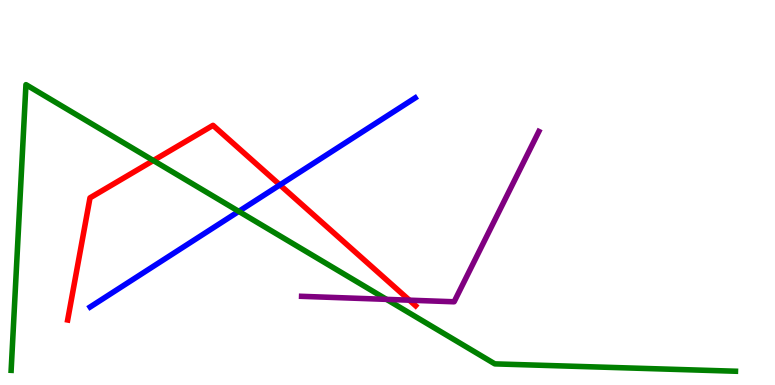[{'lines': ['blue', 'red'], 'intersections': [{'x': 3.61, 'y': 5.2}]}, {'lines': ['green', 'red'], 'intersections': [{'x': 1.98, 'y': 5.83}]}, {'lines': ['purple', 'red'], 'intersections': [{'x': 5.28, 'y': 2.2}]}, {'lines': ['blue', 'green'], 'intersections': [{'x': 3.08, 'y': 4.51}]}, {'lines': ['blue', 'purple'], 'intersections': []}, {'lines': ['green', 'purple'], 'intersections': [{'x': 4.99, 'y': 2.22}]}]